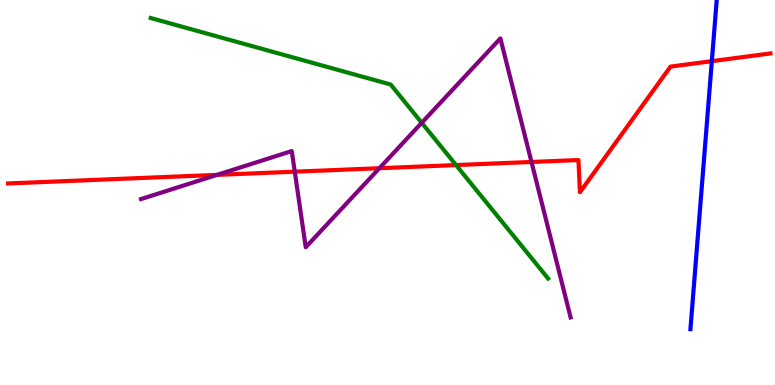[{'lines': ['blue', 'red'], 'intersections': [{'x': 9.18, 'y': 8.41}]}, {'lines': ['green', 'red'], 'intersections': [{'x': 5.88, 'y': 5.71}]}, {'lines': ['purple', 'red'], 'intersections': [{'x': 2.8, 'y': 5.46}, {'x': 3.8, 'y': 5.54}, {'x': 4.9, 'y': 5.63}, {'x': 6.86, 'y': 5.79}]}, {'lines': ['blue', 'green'], 'intersections': []}, {'lines': ['blue', 'purple'], 'intersections': []}, {'lines': ['green', 'purple'], 'intersections': [{'x': 5.44, 'y': 6.81}]}]